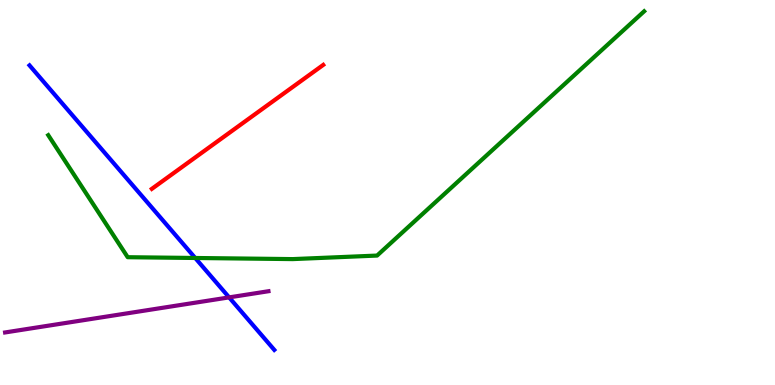[{'lines': ['blue', 'red'], 'intersections': []}, {'lines': ['green', 'red'], 'intersections': []}, {'lines': ['purple', 'red'], 'intersections': []}, {'lines': ['blue', 'green'], 'intersections': [{'x': 2.52, 'y': 3.3}]}, {'lines': ['blue', 'purple'], 'intersections': [{'x': 2.96, 'y': 2.28}]}, {'lines': ['green', 'purple'], 'intersections': []}]